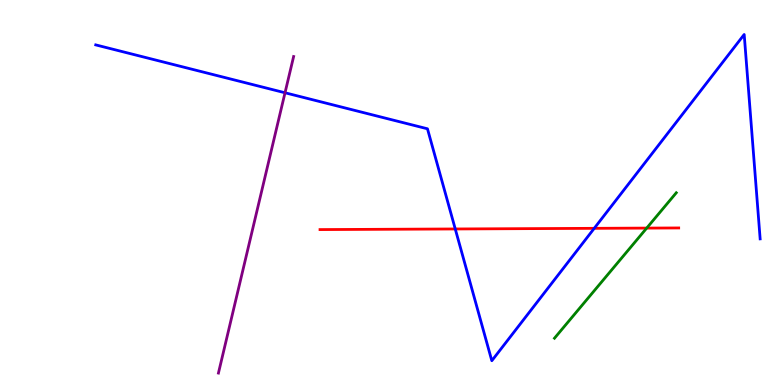[{'lines': ['blue', 'red'], 'intersections': [{'x': 5.87, 'y': 4.05}, {'x': 7.67, 'y': 4.07}]}, {'lines': ['green', 'red'], 'intersections': [{'x': 8.34, 'y': 4.08}]}, {'lines': ['purple', 'red'], 'intersections': []}, {'lines': ['blue', 'green'], 'intersections': []}, {'lines': ['blue', 'purple'], 'intersections': [{'x': 3.68, 'y': 7.59}]}, {'lines': ['green', 'purple'], 'intersections': []}]